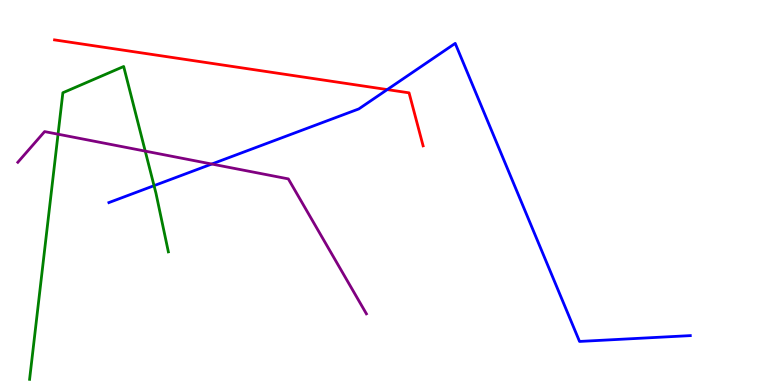[{'lines': ['blue', 'red'], 'intersections': [{'x': 5.0, 'y': 7.67}]}, {'lines': ['green', 'red'], 'intersections': []}, {'lines': ['purple', 'red'], 'intersections': []}, {'lines': ['blue', 'green'], 'intersections': [{'x': 1.99, 'y': 5.18}]}, {'lines': ['blue', 'purple'], 'intersections': [{'x': 2.73, 'y': 5.74}]}, {'lines': ['green', 'purple'], 'intersections': [{'x': 0.749, 'y': 6.51}, {'x': 1.87, 'y': 6.07}]}]